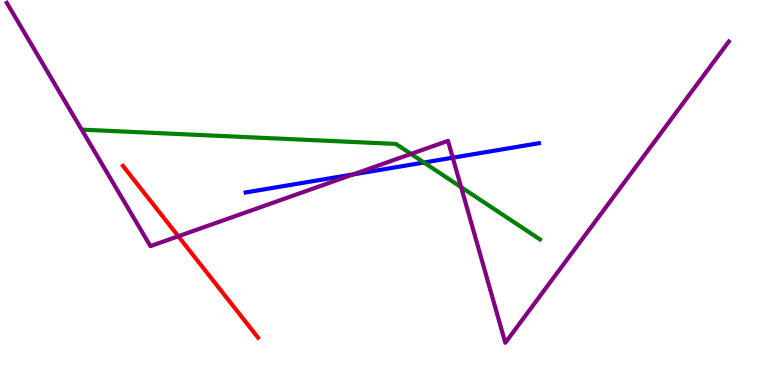[{'lines': ['blue', 'red'], 'intersections': []}, {'lines': ['green', 'red'], 'intersections': []}, {'lines': ['purple', 'red'], 'intersections': [{'x': 2.3, 'y': 3.86}]}, {'lines': ['blue', 'green'], 'intersections': [{'x': 5.47, 'y': 5.78}]}, {'lines': ['blue', 'purple'], 'intersections': [{'x': 4.56, 'y': 5.47}, {'x': 5.84, 'y': 5.9}]}, {'lines': ['green', 'purple'], 'intersections': [{'x': 5.3, 'y': 6.0}, {'x': 5.95, 'y': 5.14}]}]